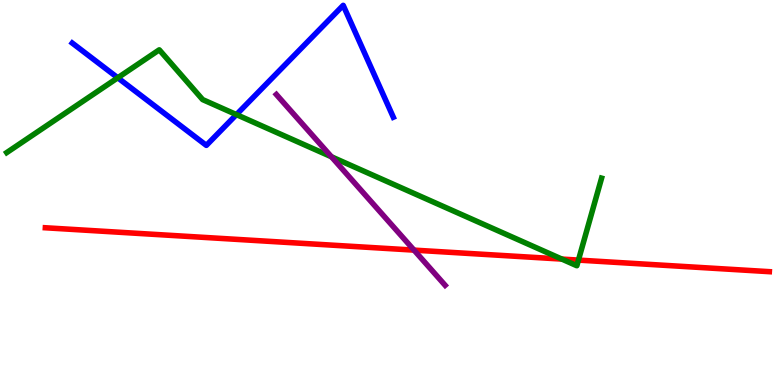[{'lines': ['blue', 'red'], 'intersections': []}, {'lines': ['green', 'red'], 'intersections': [{'x': 7.25, 'y': 3.27}, {'x': 7.46, 'y': 3.24}]}, {'lines': ['purple', 'red'], 'intersections': [{'x': 5.34, 'y': 3.5}]}, {'lines': ['blue', 'green'], 'intersections': [{'x': 1.52, 'y': 7.98}, {'x': 3.05, 'y': 7.02}]}, {'lines': ['blue', 'purple'], 'intersections': []}, {'lines': ['green', 'purple'], 'intersections': [{'x': 4.28, 'y': 5.93}]}]